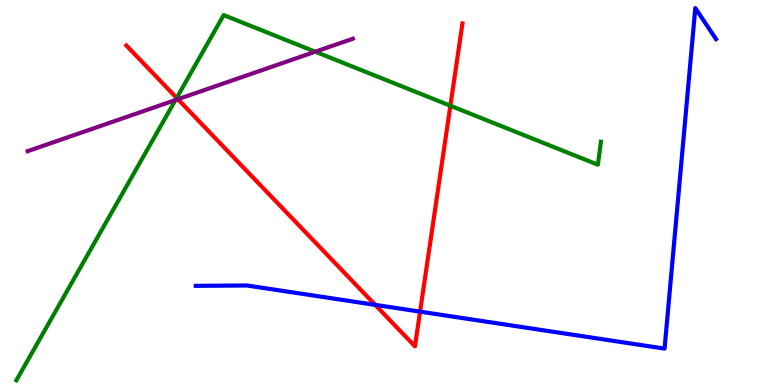[{'lines': ['blue', 'red'], 'intersections': [{'x': 4.84, 'y': 2.08}, {'x': 5.42, 'y': 1.91}]}, {'lines': ['green', 'red'], 'intersections': [{'x': 2.28, 'y': 7.46}, {'x': 5.81, 'y': 7.25}]}, {'lines': ['purple', 'red'], 'intersections': [{'x': 2.3, 'y': 7.42}]}, {'lines': ['blue', 'green'], 'intersections': []}, {'lines': ['blue', 'purple'], 'intersections': []}, {'lines': ['green', 'purple'], 'intersections': [{'x': 2.26, 'y': 7.4}, {'x': 4.07, 'y': 8.66}]}]